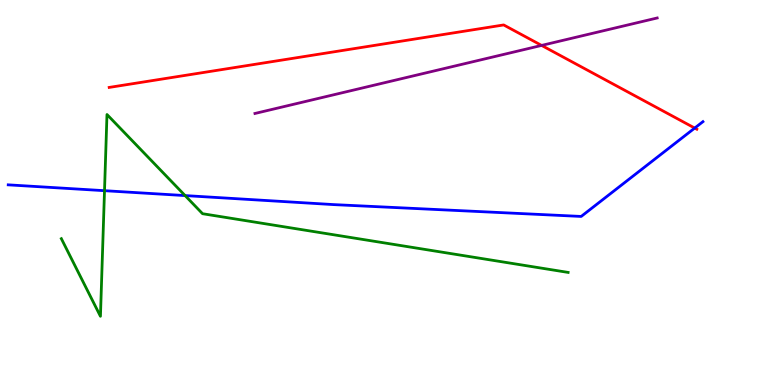[{'lines': ['blue', 'red'], 'intersections': [{'x': 8.96, 'y': 6.67}]}, {'lines': ['green', 'red'], 'intersections': []}, {'lines': ['purple', 'red'], 'intersections': [{'x': 6.99, 'y': 8.82}]}, {'lines': ['blue', 'green'], 'intersections': [{'x': 1.35, 'y': 5.05}, {'x': 2.39, 'y': 4.92}]}, {'lines': ['blue', 'purple'], 'intersections': []}, {'lines': ['green', 'purple'], 'intersections': []}]